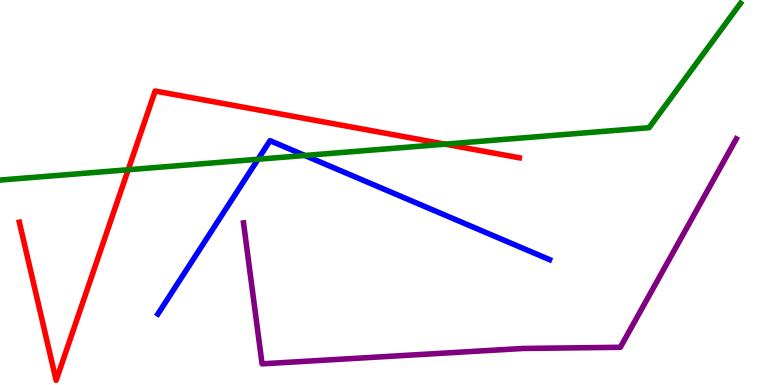[{'lines': ['blue', 'red'], 'intersections': []}, {'lines': ['green', 'red'], 'intersections': [{'x': 1.65, 'y': 5.59}, {'x': 5.74, 'y': 6.26}]}, {'lines': ['purple', 'red'], 'intersections': []}, {'lines': ['blue', 'green'], 'intersections': [{'x': 3.33, 'y': 5.86}, {'x': 3.93, 'y': 5.96}]}, {'lines': ['blue', 'purple'], 'intersections': []}, {'lines': ['green', 'purple'], 'intersections': []}]